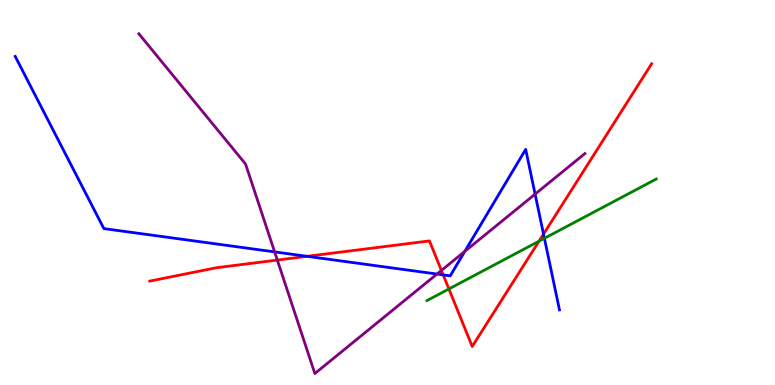[{'lines': ['blue', 'red'], 'intersections': [{'x': 3.96, 'y': 3.34}, {'x': 5.72, 'y': 2.86}, {'x': 7.01, 'y': 3.92}]}, {'lines': ['green', 'red'], 'intersections': [{'x': 5.79, 'y': 2.49}, {'x': 6.96, 'y': 3.74}]}, {'lines': ['purple', 'red'], 'intersections': [{'x': 3.58, 'y': 3.25}, {'x': 5.7, 'y': 2.98}]}, {'lines': ['blue', 'green'], 'intersections': [{'x': 7.02, 'y': 3.81}]}, {'lines': ['blue', 'purple'], 'intersections': [{'x': 3.54, 'y': 3.46}, {'x': 5.64, 'y': 2.88}, {'x': 6.0, 'y': 3.47}, {'x': 6.9, 'y': 4.96}]}, {'lines': ['green', 'purple'], 'intersections': []}]